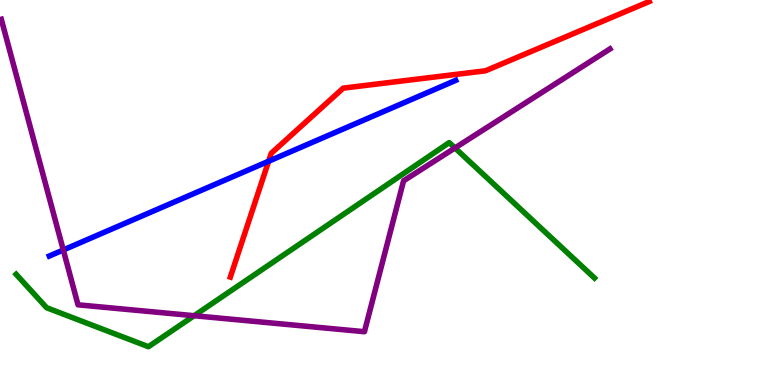[{'lines': ['blue', 'red'], 'intersections': [{'x': 3.47, 'y': 5.81}]}, {'lines': ['green', 'red'], 'intersections': []}, {'lines': ['purple', 'red'], 'intersections': []}, {'lines': ['blue', 'green'], 'intersections': []}, {'lines': ['blue', 'purple'], 'intersections': [{'x': 0.817, 'y': 3.51}]}, {'lines': ['green', 'purple'], 'intersections': [{'x': 2.5, 'y': 1.8}, {'x': 5.87, 'y': 6.16}]}]